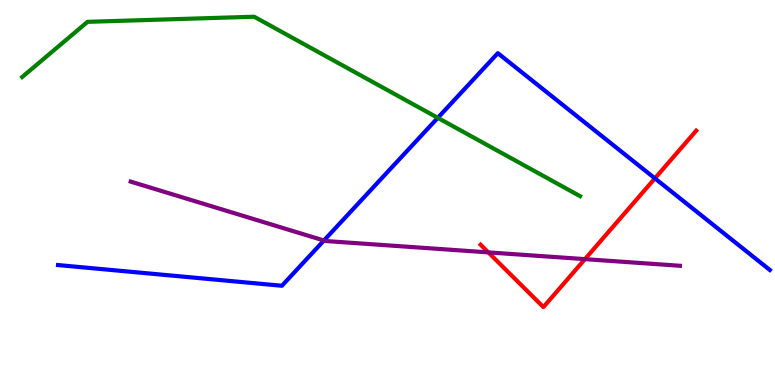[{'lines': ['blue', 'red'], 'intersections': [{'x': 8.45, 'y': 5.37}]}, {'lines': ['green', 'red'], 'intersections': []}, {'lines': ['purple', 'red'], 'intersections': [{'x': 6.3, 'y': 3.44}, {'x': 7.55, 'y': 3.27}]}, {'lines': ['blue', 'green'], 'intersections': [{'x': 5.65, 'y': 6.94}]}, {'lines': ['blue', 'purple'], 'intersections': [{'x': 4.18, 'y': 3.75}]}, {'lines': ['green', 'purple'], 'intersections': []}]